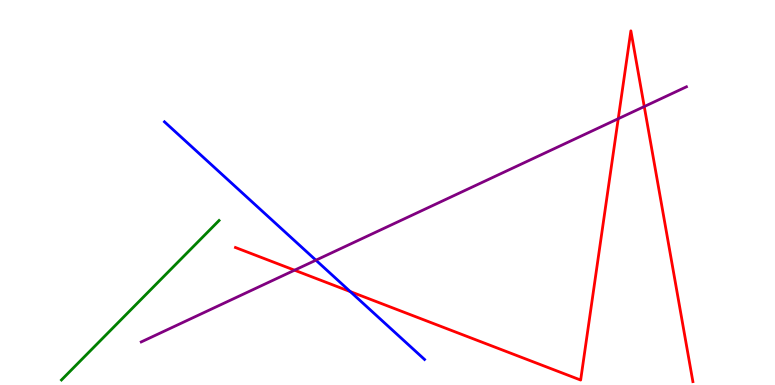[{'lines': ['blue', 'red'], 'intersections': [{'x': 4.52, 'y': 2.43}]}, {'lines': ['green', 'red'], 'intersections': []}, {'lines': ['purple', 'red'], 'intersections': [{'x': 3.8, 'y': 2.98}, {'x': 7.98, 'y': 6.92}, {'x': 8.31, 'y': 7.23}]}, {'lines': ['blue', 'green'], 'intersections': []}, {'lines': ['blue', 'purple'], 'intersections': [{'x': 4.08, 'y': 3.24}]}, {'lines': ['green', 'purple'], 'intersections': []}]